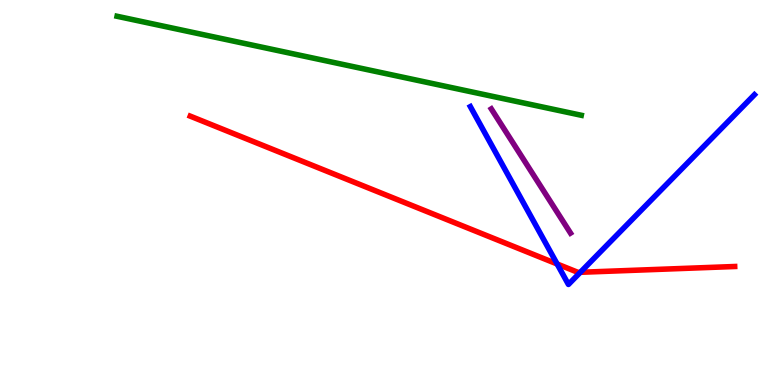[{'lines': ['blue', 'red'], 'intersections': [{'x': 7.19, 'y': 3.14}, {'x': 7.49, 'y': 2.93}]}, {'lines': ['green', 'red'], 'intersections': []}, {'lines': ['purple', 'red'], 'intersections': []}, {'lines': ['blue', 'green'], 'intersections': []}, {'lines': ['blue', 'purple'], 'intersections': []}, {'lines': ['green', 'purple'], 'intersections': []}]